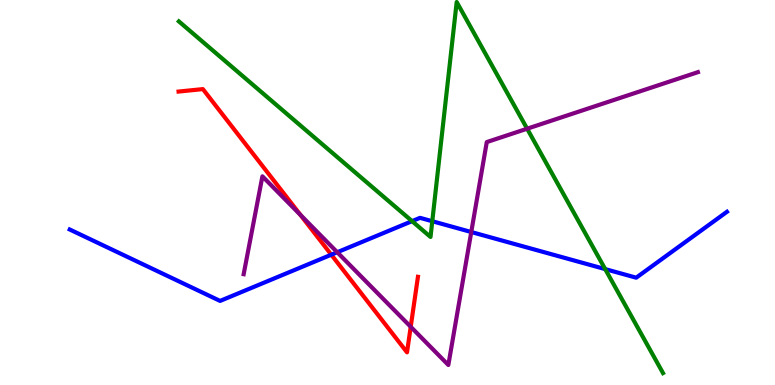[{'lines': ['blue', 'red'], 'intersections': [{'x': 4.27, 'y': 3.38}]}, {'lines': ['green', 'red'], 'intersections': []}, {'lines': ['purple', 'red'], 'intersections': [{'x': 3.88, 'y': 4.42}, {'x': 5.3, 'y': 1.51}]}, {'lines': ['blue', 'green'], 'intersections': [{'x': 5.32, 'y': 4.26}, {'x': 5.58, 'y': 4.25}, {'x': 7.81, 'y': 3.01}]}, {'lines': ['blue', 'purple'], 'intersections': [{'x': 4.35, 'y': 3.45}, {'x': 6.08, 'y': 3.97}]}, {'lines': ['green', 'purple'], 'intersections': [{'x': 6.8, 'y': 6.66}]}]